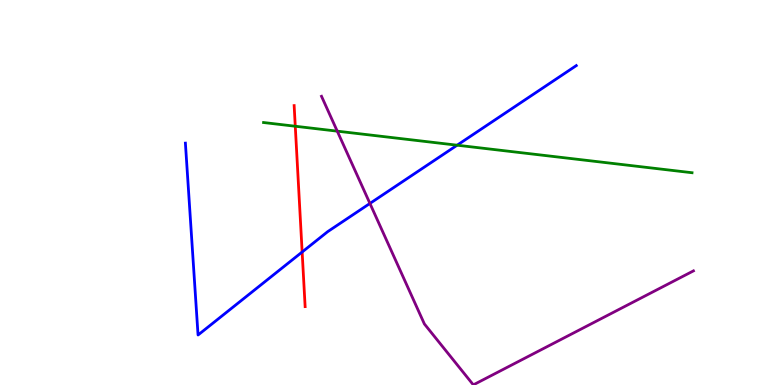[{'lines': ['blue', 'red'], 'intersections': [{'x': 3.9, 'y': 3.45}]}, {'lines': ['green', 'red'], 'intersections': [{'x': 3.81, 'y': 6.72}]}, {'lines': ['purple', 'red'], 'intersections': []}, {'lines': ['blue', 'green'], 'intersections': [{'x': 5.9, 'y': 6.23}]}, {'lines': ['blue', 'purple'], 'intersections': [{'x': 4.77, 'y': 4.72}]}, {'lines': ['green', 'purple'], 'intersections': [{'x': 4.35, 'y': 6.59}]}]